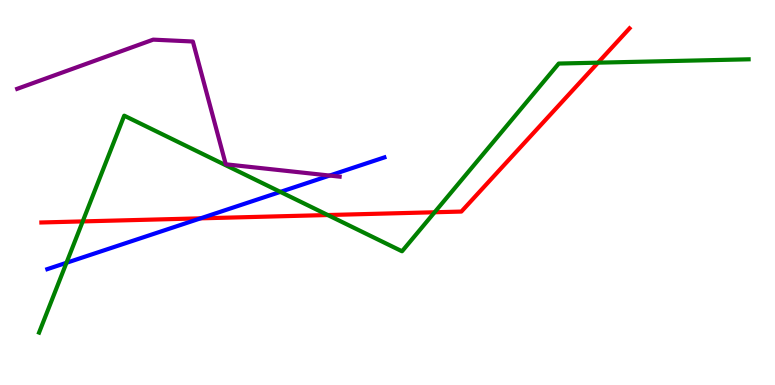[{'lines': ['blue', 'red'], 'intersections': [{'x': 2.59, 'y': 4.33}]}, {'lines': ['green', 'red'], 'intersections': [{'x': 1.07, 'y': 4.25}, {'x': 4.23, 'y': 4.41}, {'x': 5.61, 'y': 4.49}, {'x': 7.72, 'y': 8.37}]}, {'lines': ['purple', 'red'], 'intersections': []}, {'lines': ['blue', 'green'], 'intersections': [{'x': 0.858, 'y': 3.17}, {'x': 3.62, 'y': 5.02}]}, {'lines': ['blue', 'purple'], 'intersections': [{'x': 4.25, 'y': 5.44}]}, {'lines': ['green', 'purple'], 'intersections': []}]